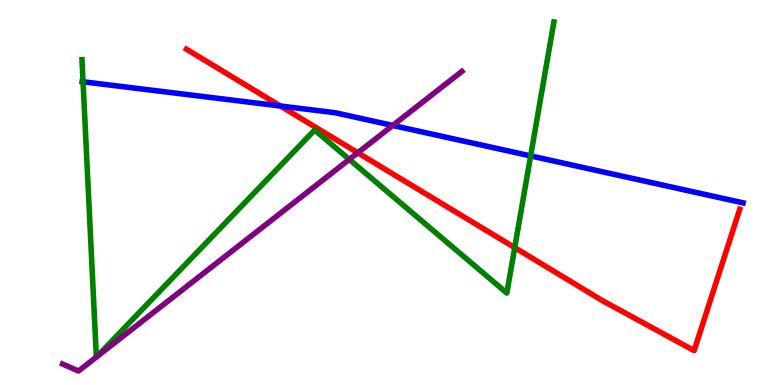[{'lines': ['blue', 'red'], 'intersections': [{'x': 3.62, 'y': 7.25}]}, {'lines': ['green', 'red'], 'intersections': [{'x': 6.64, 'y': 3.57}]}, {'lines': ['purple', 'red'], 'intersections': [{'x': 4.62, 'y': 6.03}]}, {'lines': ['blue', 'green'], 'intersections': [{'x': 1.07, 'y': 7.88}, {'x': 6.85, 'y': 5.95}]}, {'lines': ['blue', 'purple'], 'intersections': [{'x': 5.07, 'y': 6.74}]}, {'lines': ['green', 'purple'], 'intersections': [{'x': 1.24, 'y': 0.726}, {'x': 1.25, 'y': 0.729}, {'x': 4.51, 'y': 5.86}]}]